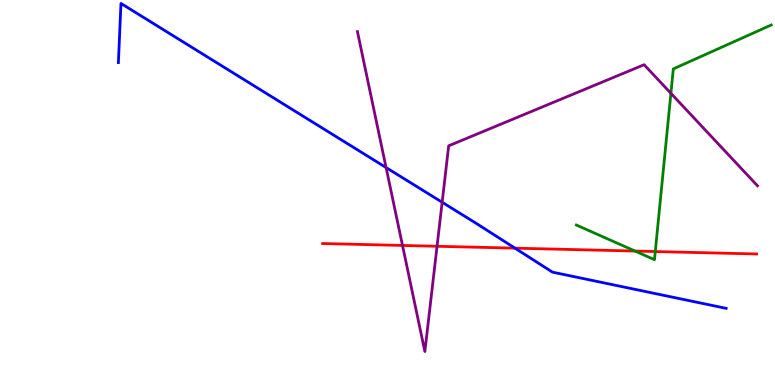[{'lines': ['blue', 'red'], 'intersections': [{'x': 6.64, 'y': 3.55}]}, {'lines': ['green', 'red'], 'intersections': [{'x': 8.19, 'y': 3.48}, {'x': 8.46, 'y': 3.47}]}, {'lines': ['purple', 'red'], 'intersections': [{'x': 5.19, 'y': 3.62}, {'x': 5.64, 'y': 3.6}]}, {'lines': ['blue', 'green'], 'intersections': []}, {'lines': ['blue', 'purple'], 'intersections': [{'x': 4.98, 'y': 5.65}, {'x': 5.71, 'y': 4.75}]}, {'lines': ['green', 'purple'], 'intersections': [{'x': 8.66, 'y': 7.58}]}]